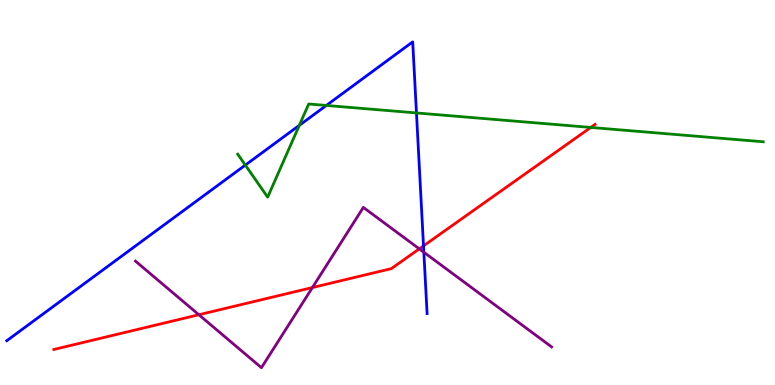[{'lines': ['blue', 'red'], 'intersections': [{'x': 5.46, 'y': 3.61}]}, {'lines': ['green', 'red'], 'intersections': [{'x': 7.62, 'y': 6.69}]}, {'lines': ['purple', 'red'], 'intersections': [{'x': 2.57, 'y': 1.82}, {'x': 4.03, 'y': 2.53}, {'x': 5.41, 'y': 3.54}]}, {'lines': ['blue', 'green'], 'intersections': [{'x': 3.17, 'y': 5.71}, {'x': 3.86, 'y': 6.74}, {'x': 4.21, 'y': 7.26}, {'x': 5.37, 'y': 7.07}]}, {'lines': ['blue', 'purple'], 'intersections': [{'x': 5.47, 'y': 3.45}]}, {'lines': ['green', 'purple'], 'intersections': []}]